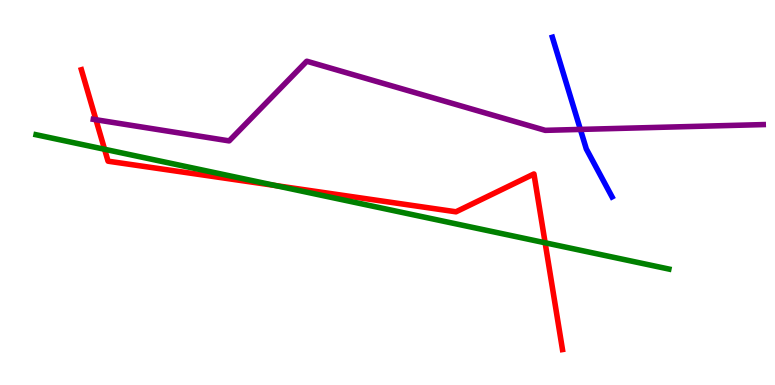[{'lines': ['blue', 'red'], 'intersections': []}, {'lines': ['green', 'red'], 'intersections': [{'x': 1.35, 'y': 6.12}, {'x': 3.55, 'y': 5.18}, {'x': 7.03, 'y': 3.69}]}, {'lines': ['purple', 'red'], 'intersections': [{'x': 1.24, 'y': 6.89}]}, {'lines': ['blue', 'green'], 'intersections': []}, {'lines': ['blue', 'purple'], 'intersections': [{'x': 7.49, 'y': 6.64}]}, {'lines': ['green', 'purple'], 'intersections': []}]